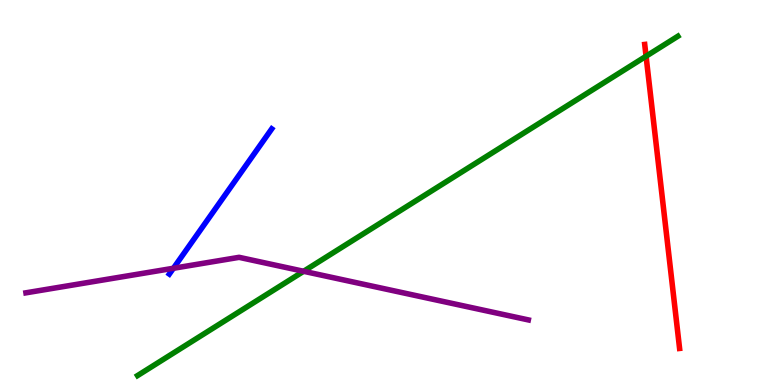[{'lines': ['blue', 'red'], 'intersections': []}, {'lines': ['green', 'red'], 'intersections': [{'x': 8.34, 'y': 8.54}]}, {'lines': ['purple', 'red'], 'intersections': []}, {'lines': ['blue', 'green'], 'intersections': []}, {'lines': ['blue', 'purple'], 'intersections': [{'x': 2.24, 'y': 3.03}]}, {'lines': ['green', 'purple'], 'intersections': [{'x': 3.92, 'y': 2.95}]}]